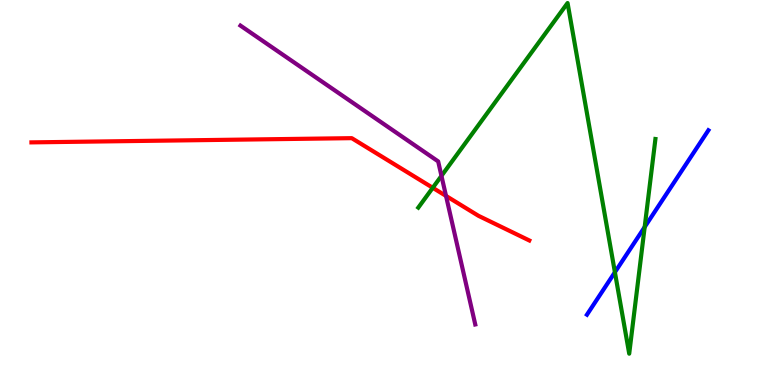[{'lines': ['blue', 'red'], 'intersections': []}, {'lines': ['green', 'red'], 'intersections': [{'x': 5.58, 'y': 5.12}]}, {'lines': ['purple', 'red'], 'intersections': [{'x': 5.76, 'y': 4.91}]}, {'lines': ['blue', 'green'], 'intersections': [{'x': 7.93, 'y': 2.93}, {'x': 8.32, 'y': 4.1}]}, {'lines': ['blue', 'purple'], 'intersections': []}, {'lines': ['green', 'purple'], 'intersections': [{'x': 5.7, 'y': 5.43}]}]